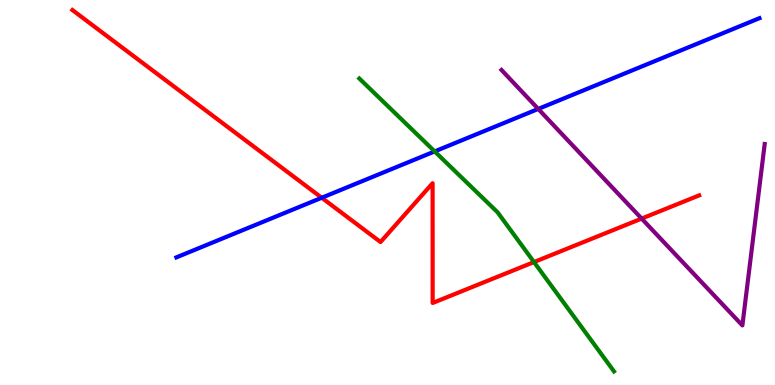[{'lines': ['blue', 'red'], 'intersections': [{'x': 4.15, 'y': 4.86}]}, {'lines': ['green', 'red'], 'intersections': [{'x': 6.89, 'y': 3.19}]}, {'lines': ['purple', 'red'], 'intersections': [{'x': 8.28, 'y': 4.32}]}, {'lines': ['blue', 'green'], 'intersections': [{'x': 5.61, 'y': 6.07}]}, {'lines': ['blue', 'purple'], 'intersections': [{'x': 6.94, 'y': 7.17}]}, {'lines': ['green', 'purple'], 'intersections': []}]